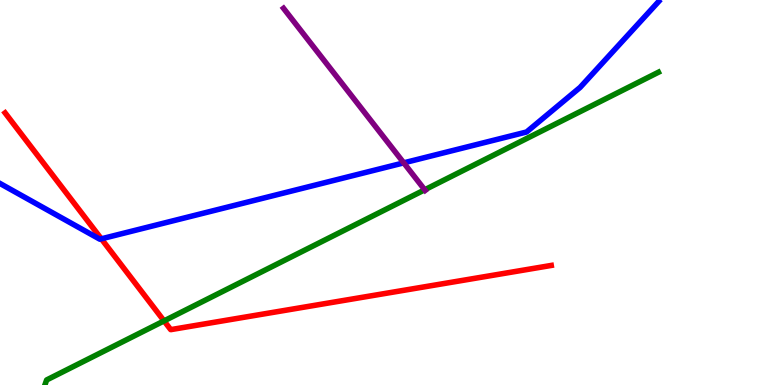[{'lines': ['blue', 'red'], 'intersections': [{'x': 1.31, 'y': 3.8}]}, {'lines': ['green', 'red'], 'intersections': [{'x': 2.12, 'y': 1.66}]}, {'lines': ['purple', 'red'], 'intersections': []}, {'lines': ['blue', 'green'], 'intersections': []}, {'lines': ['blue', 'purple'], 'intersections': [{'x': 5.21, 'y': 5.77}]}, {'lines': ['green', 'purple'], 'intersections': [{'x': 5.48, 'y': 5.07}]}]